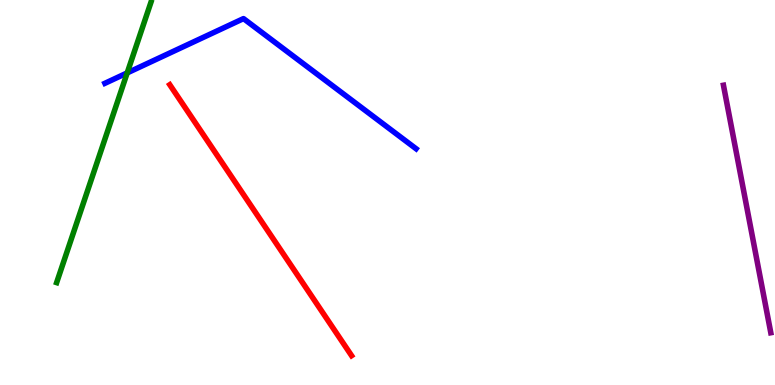[{'lines': ['blue', 'red'], 'intersections': []}, {'lines': ['green', 'red'], 'intersections': []}, {'lines': ['purple', 'red'], 'intersections': []}, {'lines': ['blue', 'green'], 'intersections': [{'x': 1.64, 'y': 8.11}]}, {'lines': ['blue', 'purple'], 'intersections': []}, {'lines': ['green', 'purple'], 'intersections': []}]